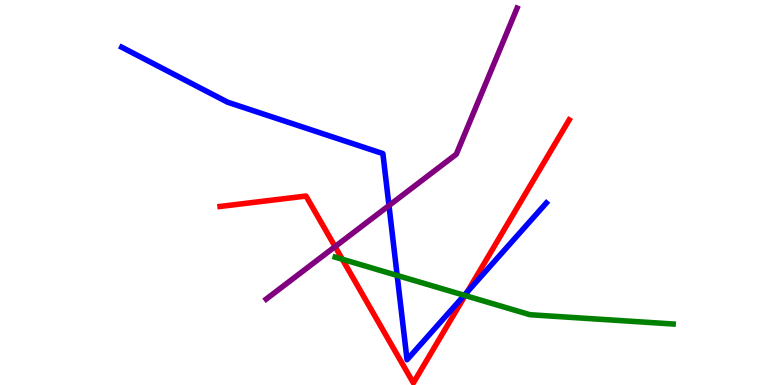[{'lines': ['blue', 'red'], 'intersections': [{'x': 6.03, 'y': 2.42}]}, {'lines': ['green', 'red'], 'intersections': [{'x': 4.42, 'y': 3.27}, {'x': 6.0, 'y': 2.32}]}, {'lines': ['purple', 'red'], 'intersections': [{'x': 4.32, 'y': 3.59}]}, {'lines': ['blue', 'green'], 'intersections': [{'x': 5.12, 'y': 2.85}, {'x': 5.99, 'y': 2.33}]}, {'lines': ['blue', 'purple'], 'intersections': [{'x': 5.02, 'y': 4.66}]}, {'lines': ['green', 'purple'], 'intersections': []}]